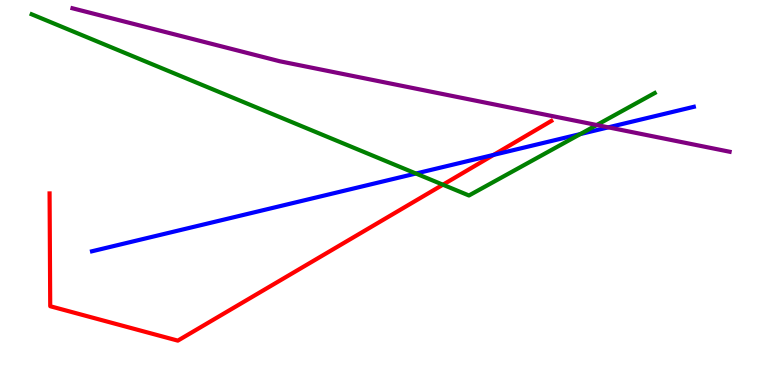[{'lines': ['blue', 'red'], 'intersections': [{'x': 6.37, 'y': 5.98}]}, {'lines': ['green', 'red'], 'intersections': [{'x': 5.71, 'y': 5.2}]}, {'lines': ['purple', 'red'], 'intersections': []}, {'lines': ['blue', 'green'], 'intersections': [{'x': 5.37, 'y': 5.49}, {'x': 7.49, 'y': 6.52}]}, {'lines': ['blue', 'purple'], 'intersections': [{'x': 7.85, 'y': 6.69}]}, {'lines': ['green', 'purple'], 'intersections': [{'x': 7.7, 'y': 6.75}]}]